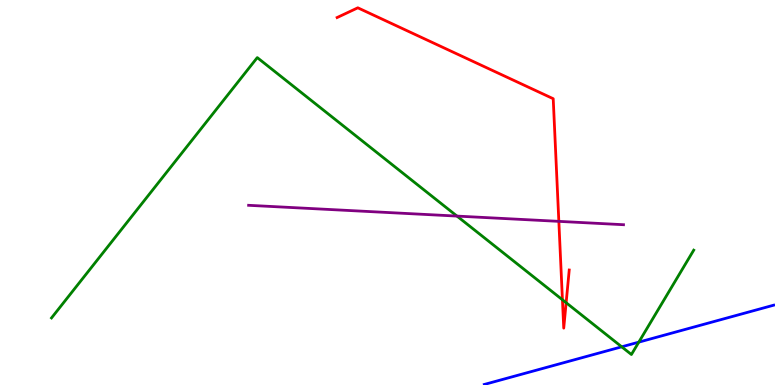[{'lines': ['blue', 'red'], 'intersections': []}, {'lines': ['green', 'red'], 'intersections': [{'x': 7.26, 'y': 2.21}, {'x': 7.31, 'y': 2.14}]}, {'lines': ['purple', 'red'], 'intersections': [{'x': 7.21, 'y': 4.25}]}, {'lines': ['blue', 'green'], 'intersections': [{'x': 8.02, 'y': 0.992}, {'x': 8.24, 'y': 1.11}]}, {'lines': ['blue', 'purple'], 'intersections': []}, {'lines': ['green', 'purple'], 'intersections': [{'x': 5.9, 'y': 4.39}]}]